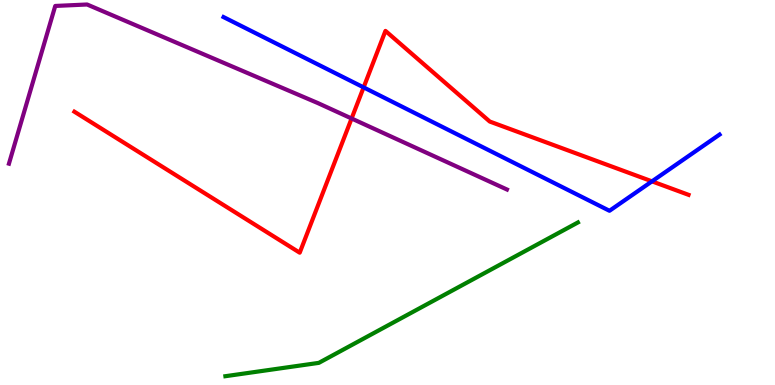[{'lines': ['blue', 'red'], 'intersections': [{'x': 4.69, 'y': 7.73}, {'x': 8.41, 'y': 5.29}]}, {'lines': ['green', 'red'], 'intersections': []}, {'lines': ['purple', 'red'], 'intersections': [{'x': 4.54, 'y': 6.92}]}, {'lines': ['blue', 'green'], 'intersections': []}, {'lines': ['blue', 'purple'], 'intersections': []}, {'lines': ['green', 'purple'], 'intersections': []}]